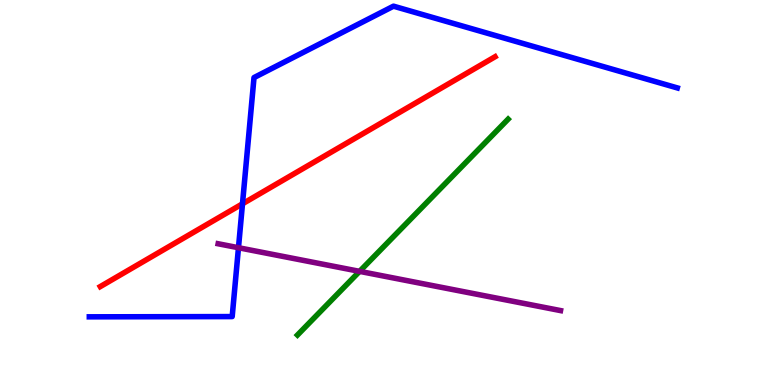[{'lines': ['blue', 'red'], 'intersections': [{'x': 3.13, 'y': 4.71}]}, {'lines': ['green', 'red'], 'intersections': []}, {'lines': ['purple', 'red'], 'intersections': []}, {'lines': ['blue', 'green'], 'intersections': []}, {'lines': ['blue', 'purple'], 'intersections': [{'x': 3.08, 'y': 3.57}]}, {'lines': ['green', 'purple'], 'intersections': [{'x': 4.64, 'y': 2.95}]}]